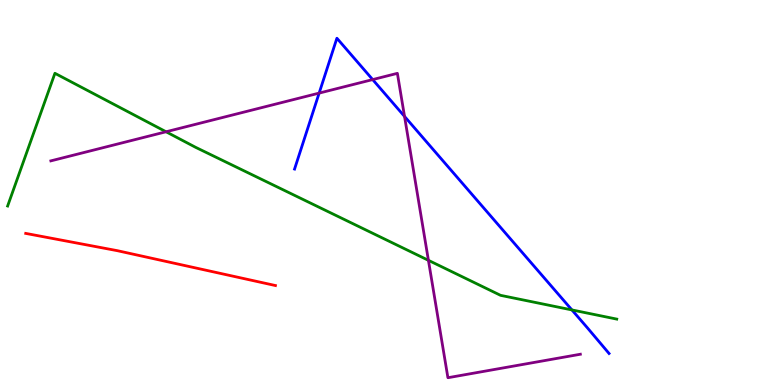[{'lines': ['blue', 'red'], 'intersections': []}, {'lines': ['green', 'red'], 'intersections': []}, {'lines': ['purple', 'red'], 'intersections': []}, {'lines': ['blue', 'green'], 'intersections': [{'x': 7.38, 'y': 1.95}]}, {'lines': ['blue', 'purple'], 'intersections': [{'x': 4.12, 'y': 7.58}, {'x': 4.81, 'y': 7.93}, {'x': 5.22, 'y': 6.98}]}, {'lines': ['green', 'purple'], 'intersections': [{'x': 2.14, 'y': 6.58}, {'x': 5.53, 'y': 3.24}]}]